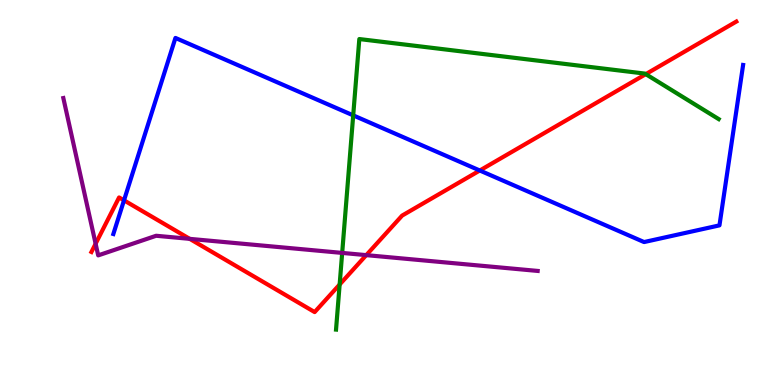[{'lines': ['blue', 'red'], 'intersections': [{'x': 1.6, 'y': 4.8}, {'x': 6.19, 'y': 5.57}]}, {'lines': ['green', 'red'], 'intersections': [{'x': 4.38, 'y': 2.61}, {'x': 8.33, 'y': 8.07}]}, {'lines': ['purple', 'red'], 'intersections': [{'x': 1.23, 'y': 3.67}, {'x': 2.45, 'y': 3.8}, {'x': 4.73, 'y': 3.37}]}, {'lines': ['blue', 'green'], 'intersections': [{'x': 4.56, 'y': 7.0}]}, {'lines': ['blue', 'purple'], 'intersections': []}, {'lines': ['green', 'purple'], 'intersections': [{'x': 4.42, 'y': 3.43}]}]